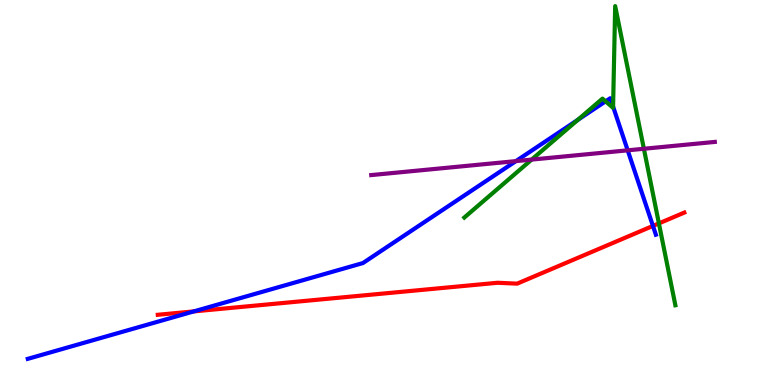[{'lines': ['blue', 'red'], 'intersections': [{'x': 2.5, 'y': 1.91}, {'x': 8.43, 'y': 4.13}]}, {'lines': ['green', 'red'], 'intersections': [{'x': 8.5, 'y': 4.2}]}, {'lines': ['purple', 'red'], 'intersections': []}, {'lines': ['blue', 'green'], 'intersections': [{'x': 7.46, 'y': 6.89}, {'x': 7.81, 'y': 7.37}, {'x': 7.91, 'y': 7.23}]}, {'lines': ['blue', 'purple'], 'intersections': [{'x': 6.66, 'y': 5.82}, {'x': 8.1, 'y': 6.1}]}, {'lines': ['green', 'purple'], 'intersections': [{'x': 6.86, 'y': 5.85}, {'x': 8.31, 'y': 6.14}]}]